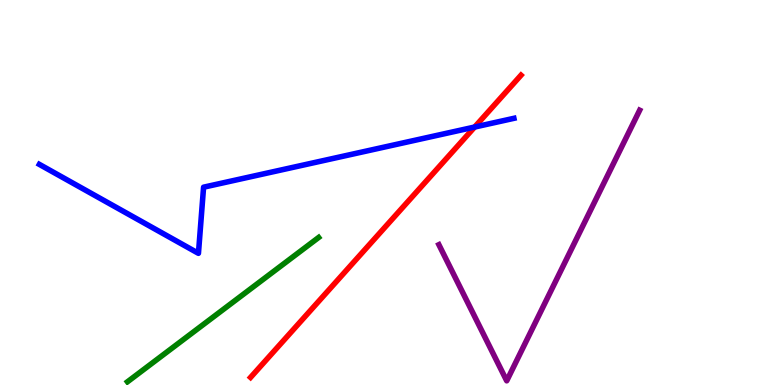[{'lines': ['blue', 'red'], 'intersections': [{'x': 6.12, 'y': 6.7}]}, {'lines': ['green', 'red'], 'intersections': []}, {'lines': ['purple', 'red'], 'intersections': []}, {'lines': ['blue', 'green'], 'intersections': []}, {'lines': ['blue', 'purple'], 'intersections': []}, {'lines': ['green', 'purple'], 'intersections': []}]